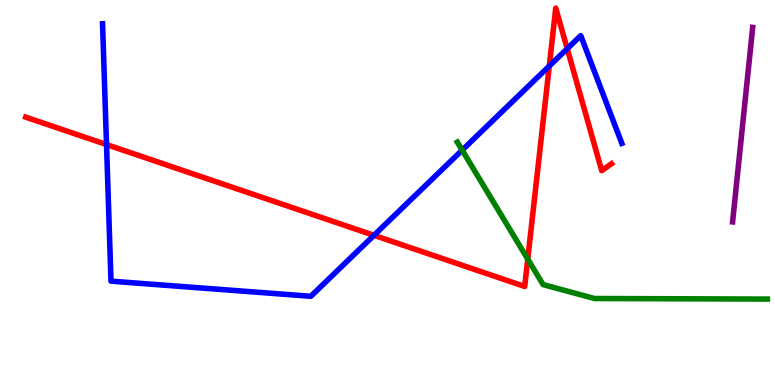[{'lines': ['blue', 'red'], 'intersections': [{'x': 1.37, 'y': 6.25}, {'x': 4.83, 'y': 3.89}, {'x': 7.09, 'y': 8.29}, {'x': 7.32, 'y': 8.74}]}, {'lines': ['green', 'red'], 'intersections': [{'x': 6.81, 'y': 3.27}]}, {'lines': ['purple', 'red'], 'intersections': []}, {'lines': ['blue', 'green'], 'intersections': [{'x': 5.96, 'y': 6.1}]}, {'lines': ['blue', 'purple'], 'intersections': []}, {'lines': ['green', 'purple'], 'intersections': []}]